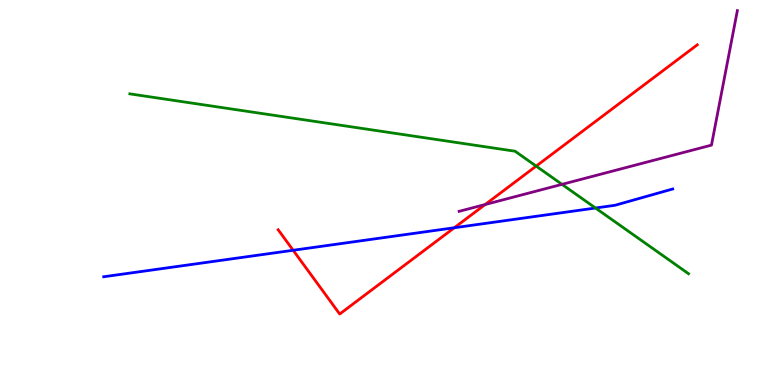[{'lines': ['blue', 'red'], 'intersections': [{'x': 3.78, 'y': 3.5}, {'x': 5.86, 'y': 4.08}]}, {'lines': ['green', 'red'], 'intersections': [{'x': 6.92, 'y': 5.69}]}, {'lines': ['purple', 'red'], 'intersections': [{'x': 6.26, 'y': 4.69}]}, {'lines': ['blue', 'green'], 'intersections': [{'x': 7.68, 'y': 4.6}]}, {'lines': ['blue', 'purple'], 'intersections': []}, {'lines': ['green', 'purple'], 'intersections': [{'x': 7.25, 'y': 5.21}]}]